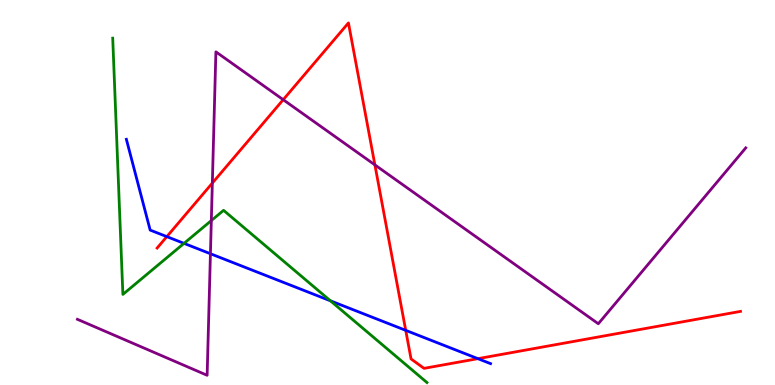[{'lines': ['blue', 'red'], 'intersections': [{'x': 2.15, 'y': 3.85}, {'x': 5.24, 'y': 1.42}, {'x': 6.17, 'y': 0.684}]}, {'lines': ['green', 'red'], 'intersections': []}, {'lines': ['purple', 'red'], 'intersections': [{'x': 2.74, 'y': 5.24}, {'x': 3.65, 'y': 7.41}, {'x': 4.84, 'y': 5.72}]}, {'lines': ['blue', 'green'], 'intersections': [{'x': 2.37, 'y': 3.68}, {'x': 4.26, 'y': 2.19}]}, {'lines': ['blue', 'purple'], 'intersections': [{'x': 2.72, 'y': 3.41}]}, {'lines': ['green', 'purple'], 'intersections': [{'x': 2.73, 'y': 4.27}]}]